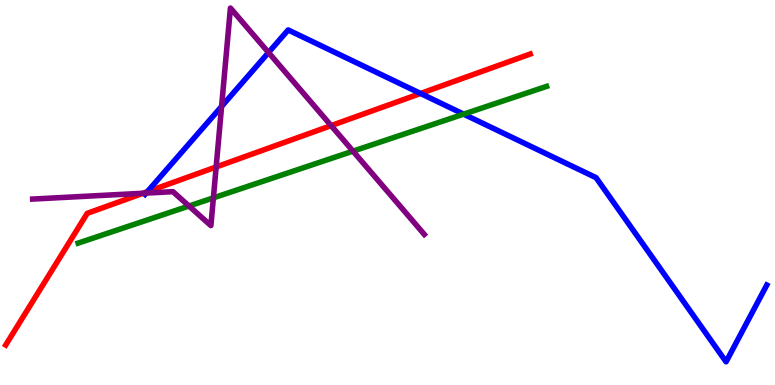[{'lines': ['blue', 'red'], 'intersections': [{'x': 1.9, 'y': 5.02}, {'x': 5.43, 'y': 7.57}]}, {'lines': ['green', 'red'], 'intersections': []}, {'lines': ['purple', 'red'], 'intersections': [{'x': 1.85, 'y': 4.98}, {'x': 2.79, 'y': 5.66}, {'x': 4.27, 'y': 6.74}]}, {'lines': ['blue', 'green'], 'intersections': [{'x': 5.98, 'y': 7.04}]}, {'lines': ['blue', 'purple'], 'intersections': [{'x': 1.89, 'y': 4.98}, {'x': 2.86, 'y': 7.24}, {'x': 3.46, 'y': 8.64}]}, {'lines': ['green', 'purple'], 'intersections': [{'x': 2.44, 'y': 4.65}, {'x': 2.75, 'y': 4.86}, {'x': 4.55, 'y': 6.07}]}]